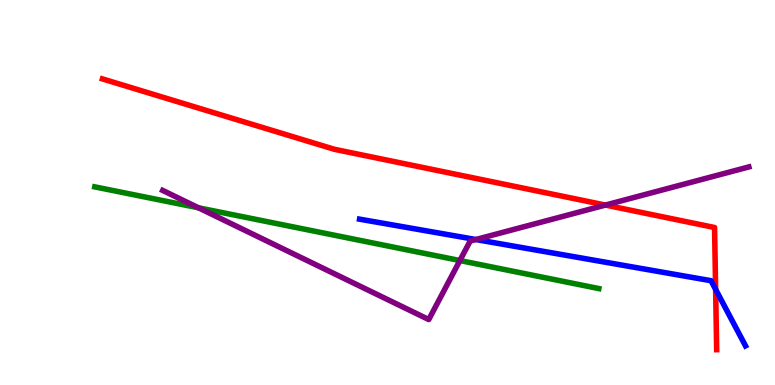[{'lines': ['blue', 'red'], 'intersections': [{'x': 9.23, 'y': 2.48}]}, {'lines': ['green', 'red'], 'intersections': []}, {'lines': ['purple', 'red'], 'intersections': [{'x': 7.81, 'y': 4.67}]}, {'lines': ['blue', 'green'], 'intersections': []}, {'lines': ['blue', 'purple'], 'intersections': [{'x': 6.14, 'y': 3.78}]}, {'lines': ['green', 'purple'], 'intersections': [{'x': 2.56, 'y': 4.6}, {'x': 5.93, 'y': 3.23}]}]